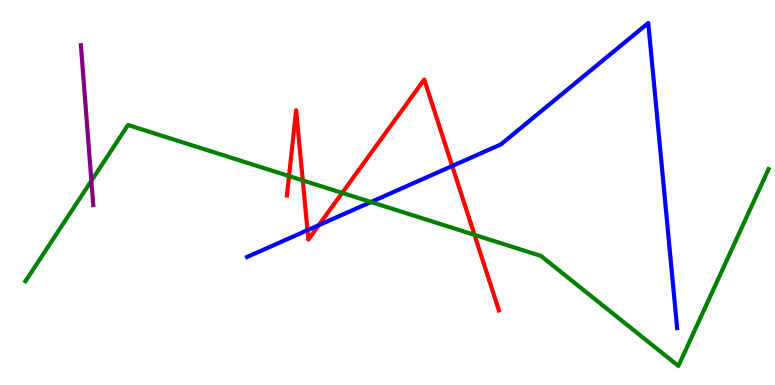[{'lines': ['blue', 'red'], 'intersections': [{'x': 3.97, 'y': 4.02}, {'x': 4.11, 'y': 4.15}, {'x': 5.83, 'y': 5.69}]}, {'lines': ['green', 'red'], 'intersections': [{'x': 3.73, 'y': 5.43}, {'x': 3.91, 'y': 5.31}, {'x': 4.42, 'y': 4.99}, {'x': 6.12, 'y': 3.9}]}, {'lines': ['purple', 'red'], 'intersections': []}, {'lines': ['blue', 'green'], 'intersections': [{'x': 4.79, 'y': 4.75}]}, {'lines': ['blue', 'purple'], 'intersections': []}, {'lines': ['green', 'purple'], 'intersections': [{'x': 1.18, 'y': 5.3}]}]